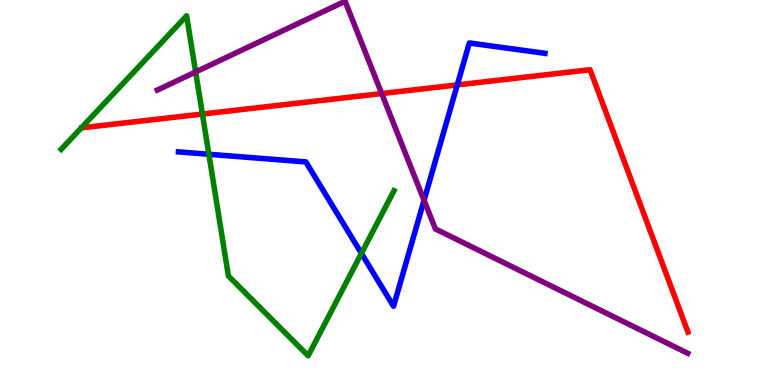[{'lines': ['blue', 'red'], 'intersections': [{'x': 5.9, 'y': 7.79}]}, {'lines': ['green', 'red'], 'intersections': [{'x': 2.61, 'y': 7.04}]}, {'lines': ['purple', 'red'], 'intersections': [{'x': 4.93, 'y': 7.57}]}, {'lines': ['blue', 'green'], 'intersections': [{'x': 2.7, 'y': 5.99}, {'x': 4.66, 'y': 3.42}]}, {'lines': ['blue', 'purple'], 'intersections': [{'x': 5.47, 'y': 4.8}]}, {'lines': ['green', 'purple'], 'intersections': [{'x': 2.52, 'y': 8.13}]}]